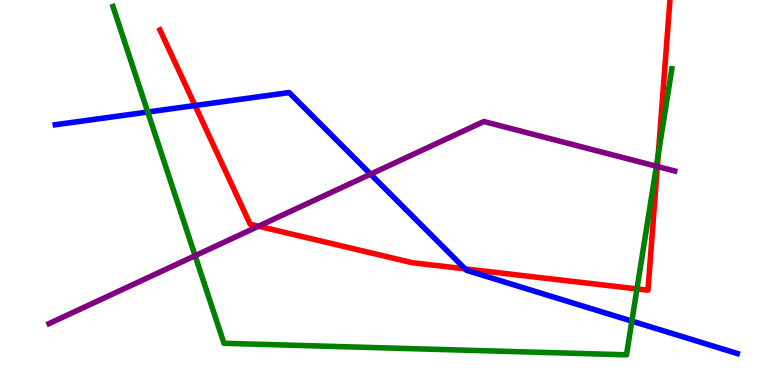[{'lines': ['blue', 'red'], 'intersections': [{'x': 2.52, 'y': 7.26}, {'x': 6.0, 'y': 3.02}]}, {'lines': ['green', 'red'], 'intersections': [{'x': 8.22, 'y': 2.5}, {'x': 8.49, 'y': 5.99}]}, {'lines': ['purple', 'red'], 'intersections': [{'x': 3.34, 'y': 4.12}, {'x': 8.48, 'y': 5.68}]}, {'lines': ['blue', 'green'], 'intersections': [{'x': 1.91, 'y': 7.09}, {'x': 8.15, 'y': 1.66}]}, {'lines': ['blue', 'purple'], 'intersections': [{'x': 4.78, 'y': 5.48}]}, {'lines': ['green', 'purple'], 'intersections': [{'x': 2.52, 'y': 3.36}, {'x': 8.47, 'y': 5.68}]}]